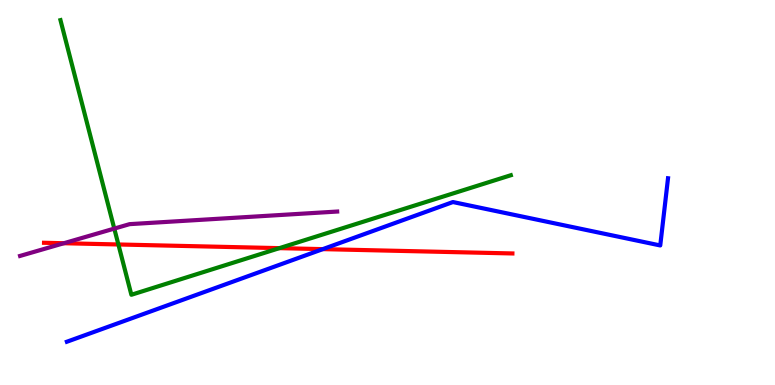[{'lines': ['blue', 'red'], 'intersections': [{'x': 4.17, 'y': 3.53}]}, {'lines': ['green', 'red'], 'intersections': [{'x': 1.53, 'y': 3.65}, {'x': 3.61, 'y': 3.55}]}, {'lines': ['purple', 'red'], 'intersections': [{'x': 0.824, 'y': 3.68}]}, {'lines': ['blue', 'green'], 'intersections': []}, {'lines': ['blue', 'purple'], 'intersections': []}, {'lines': ['green', 'purple'], 'intersections': [{'x': 1.47, 'y': 4.06}]}]